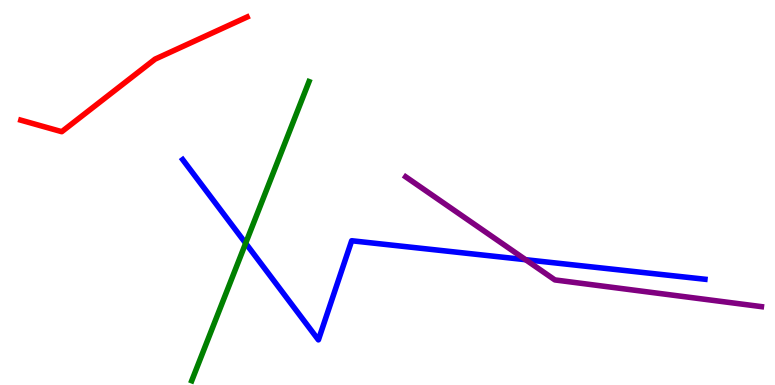[{'lines': ['blue', 'red'], 'intersections': []}, {'lines': ['green', 'red'], 'intersections': []}, {'lines': ['purple', 'red'], 'intersections': []}, {'lines': ['blue', 'green'], 'intersections': [{'x': 3.17, 'y': 3.68}]}, {'lines': ['blue', 'purple'], 'intersections': [{'x': 6.78, 'y': 3.25}]}, {'lines': ['green', 'purple'], 'intersections': []}]